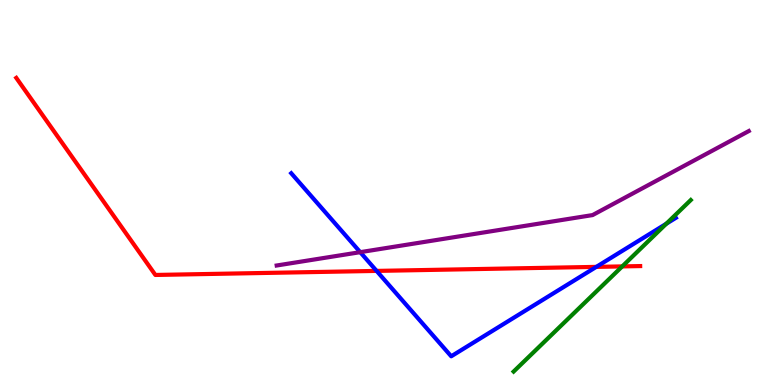[{'lines': ['blue', 'red'], 'intersections': [{'x': 4.86, 'y': 2.96}, {'x': 7.69, 'y': 3.07}]}, {'lines': ['green', 'red'], 'intersections': [{'x': 8.03, 'y': 3.08}]}, {'lines': ['purple', 'red'], 'intersections': []}, {'lines': ['blue', 'green'], 'intersections': [{'x': 8.6, 'y': 4.19}]}, {'lines': ['blue', 'purple'], 'intersections': [{'x': 4.65, 'y': 3.45}]}, {'lines': ['green', 'purple'], 'intersections': []}]